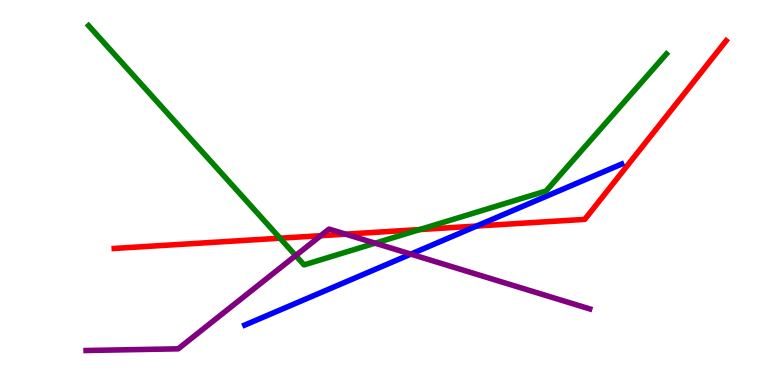[{'lines': ['blue', 'red'], 'intersections': [{'x': 6.15, 'y': 4.13}]}, {'lines': ['green', 'red'], 'intersections': [{'x': 3.61, 'y': 3.81}, {'x': 5.42, 'y': 4.04}]}, {'lines': ['purple', 'red'], 'intersections': [{'x': 4.14, 'y': 3.88}, {'x': 4.46, 'y': 3.92}]}, {'lines': ['blue', 'green'], 'intersections': []}, {'lines': ['blue', 'purple'], 'intersections': [{'x': 5.3, 'y': 3.4}]}, {'lines': ['green', 'purple'], 'intersections': [{'x': 3.82, 'y': 3.36}, {'x': 4.84, 'y': 3.68}]}]